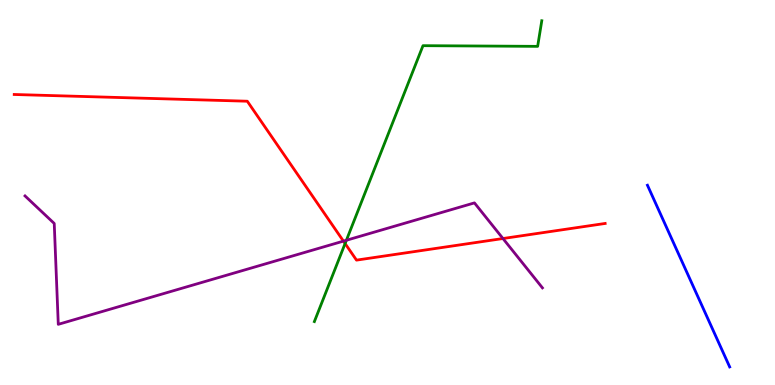[{'lines': ['blue', 'red'], 'intersections': []}, {'lines': ['green', 'red'], 'intersections': [{'x': 4.45, 'y': 3.67}]}, {'lines': ['purple', 'red'], 'intersections': [{'x': 4.43, 'y': 3.74}, {'x': 6.49, 'y': 3.8}]}, {'lines': ['blue', 'green'], 'intersections': []}, {'lines': ['blue', 'purple'], 'intersections': []}, {'lines': ['green', 'purple'], 'intersections': [{'x': 4.47, 'y': 3.76}]}]